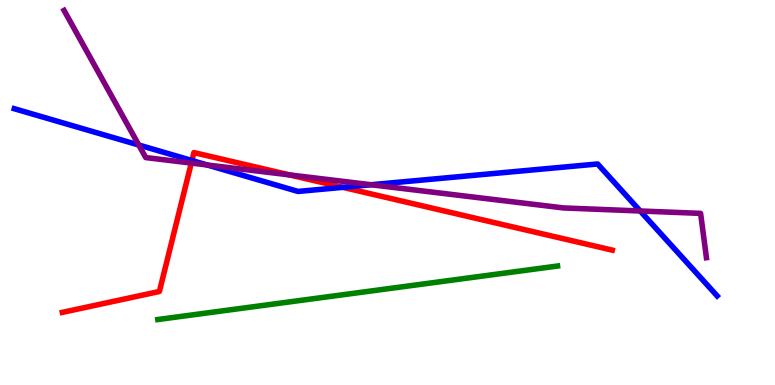[{'lines': ['blue', 'red'], 'intersections': [{'x': 2.48, 'y': 5.83}, {'x': 4.42, 'y': 5.13}]}, {'lines': ['green', 'red'], 'intersections': []}, {'lines': ['purple', 'red'], 'intersections': [{'x': 2.47, 'y': 5.76}, {'x': 3.74, 'y': 5.46}]}, {'lines': ['blue', 'green'], 'intersections': []}, {'lines': ['blue', 'purple'], 'intersections': [{'x': 1.79, 'y': 6.23}, {'x': 2.67, 'y': 5.71}, {'x': 4.79, 'y': 5.2}, {'x': 8.26, 'y': 4.52}]}, {'lines': ['green', 'purple'], 'intersections': []}]